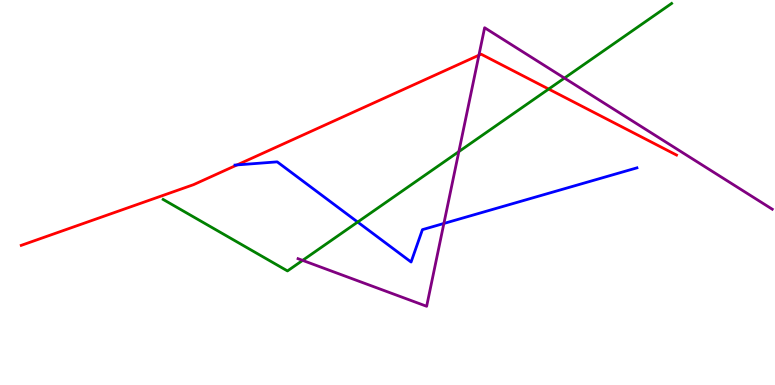[{'lines': ['blue', 'red'], 'intersections': [{'x': 3.06, 'y': 5.72}]}, {'lines': ['green', 'red'], 'intersections': [{'x': 7.08, 'y': 7.69}]}, {'lines': ['purple', 'red'], 'intersections': [{'x': 6.18, 'y': 8.57}]}, {'lines': ['blue', 'green'], 'intersections': [{'x': 4.62, 'y': 4.23}]}, {'lines': ['blue', 'purple'], 'intersections': [{'x': 5.73, 'y': 4.2}]}, {'lines': ['green', 'purple'], 'intersections': [{'x': 3.9, 'y': 3.24}, {'x': 5.92, 'y': 6.06}, {'x': 7.28, 'y': 7.97}]}]